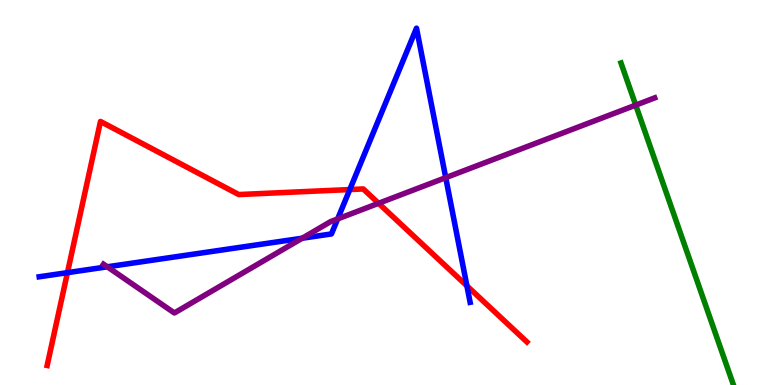[{'lines': ['blue', 'red'], 'intersections': [{'x': 0.87, 'y': 2.92}, {'x': 4.51, 'y': 5.08}, {'x': 6.02, 'y': 2.58}]}, {'lines': ['green', 'red'], 'intersections': []}, {'lines': ['purple', 'red'], 'intersections': [{'x': 4.88, 'y': 4.72}]}, {'lines': ['blue', 'green'], 'intersections': []}, {'lines': ['blue', 'purple'], 'intersections': [{'x': 1.38, 'y': 3.07}, {'x': 3.9, 'y': 3.81}, {'x': 4.36, 'y': 4.31}, {'x': 5.75, 'y': 5.39}]}, {'lines': ['green', 'purple'], 'intersections': [{'x': 8.2, 'y': 7.27}]}]